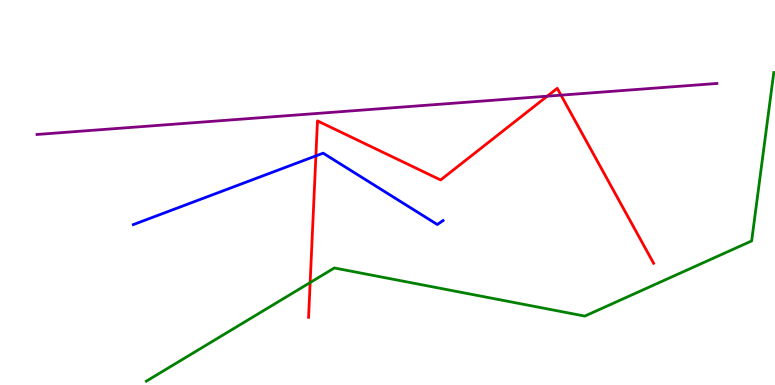[{'lines': ['blue', 'red'], 'intersections': [{'x': 4.08, 'y': 5.95}]}, {'lines': ['green', 'red'], 'intersections': [{'x': 4.0, 'y': 2.66}]}, {'lines': ['purple', 'red'], 'intersections': [{'x': 7.06, 'y': 7.5}, {'x': 7.24, 'y': 7.53}]}, {'lines': ['blue', 'green'], 'intersections': []}, {'lines': ['blue', 'purple'], 'intersections': []}, {'lines': ['green', 'purple'], 'intersections': []}]